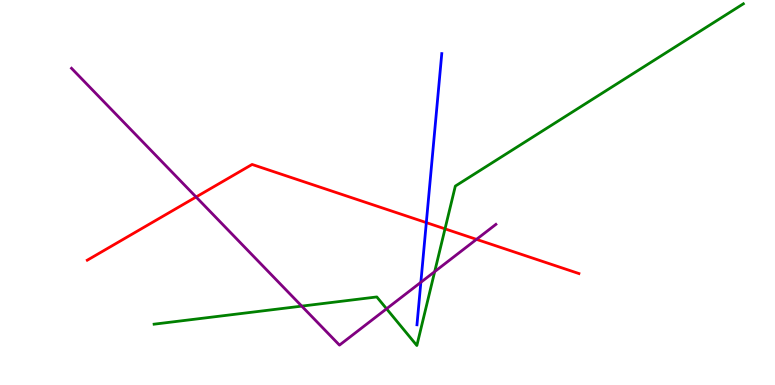[{'lines': ['blue', 'red'], 'intersections': [{'x': 5.5, 'y': 4.22}]}, {'lines': ['green', 'red'], 'intersections': [{'x': 5.74, 'y': 4.06}]}, {'lines': ['purple', 'red'], 'intersections': [{'x': 2.53, 'y': 4.88}, {'x': 6.15, 'y': 3.78}]}, {'lines': ['blue', 'green'], 'intersections': []}, {'lines': ['blue', 'purple'], 'intersections': [{'x': 5.43, 'y': 2.67}]}, {'lines': ['green', 'purple'], 'intersections': [{'x': 3.89, 'y': 2.05}, {'x': 4.99, 'y': 1.98}, {'x': 5.61, 'y': 2.94}]}]